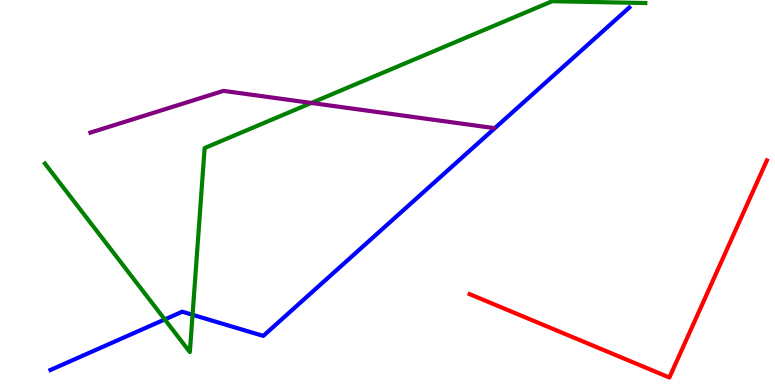[{'lines': ['blue', 'red'], 'intersections': []}, {'lines': ['green', 'red'], 'intersections': []}, {'lines': ['purple', 'red'], 'intersections': []}, {'lines': ['blue', 'green'], 'intersections': [{'x': 2.13, 'y': 1.7}, {'x': 2.48, 'y': 1.82}]}, {'lines': ['blue', 'purple'], 'intersections': []}, {'lines': ['green', 'purple'], 'intersections': [{'x': 4.02, 'y': 7.33}]}]